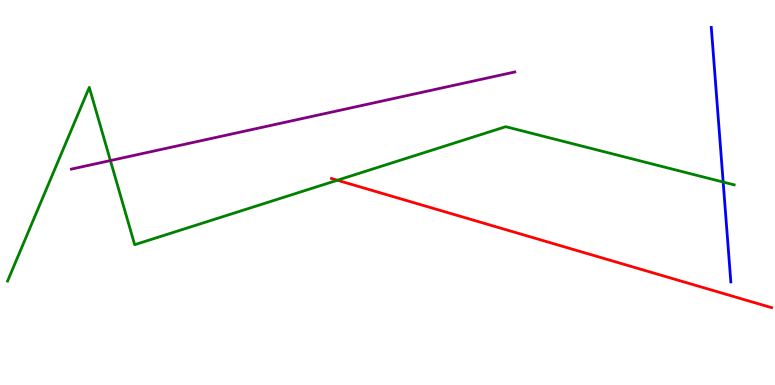[{'lines': ['blue', 'red'], 'intersections': []}, {'lines': ['green', 'red'], 'intersections': [{'x': 4.35, 'y': 5.32}]}, {'lines': ['purple', 'red'], 'intersections': []}, {'lines': ['blue', 'green'], 'intersections': [{'x': 9.33, 'y': 5.27}]}, {'lines': ['blue', 'purple'], 'intersections': []}, {'lines': ['green', 'purple'], 'intersections': [{'x': 1.42, 'y': 5.83}]}]